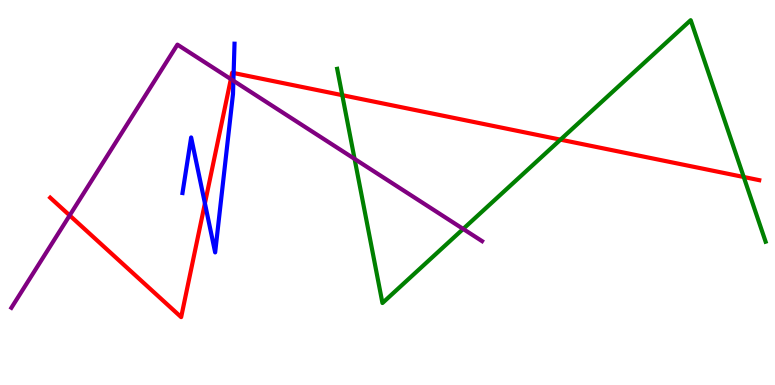[{'lines': ['blue', 'red'], 'intersections': [{'x': 2.64, 'y': 4.72}, {'x': 3.01, 'y': 8.1}]}, {'lines': ['green', 'red'], 'intersections': [{'x': 4.42, 'y': 7.53}, {'x': 7.23, 'y': 6.37}, {'x': 9.6, 'y': 5.4}]}, {'lines': ['purple', 'red'], 'intersections': [{'x': 0.899, 'y': 4.4}, {'x': 2.98, 'y': 7.95}]}, {'lines': ['blue', 'green'], 'intersections': []}, {'lines': ['blue', 'purple'], 'intersections': [{'x': 3.01, 'y': 7.9}]}, {'lines': ['green', 'purple'], 'intersections': [{'x': 4.58, 'y': 5.87}, {'x': 5.98, 'y': 4.05}]}]